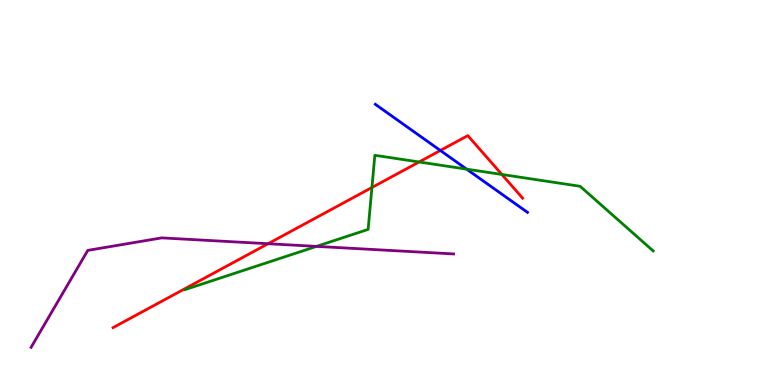[{'lines': ['blue', 'red'], 'intersections': [{'x': 5.68, 'y': 6.09}]}, {'lines': ['green', 'red'], 'intersections': [{'x': 4.8, 'y': 5.13}, {'x': 5.41, 'y': 5.79}, {'x': 6.48, 'y': 5.47}]}, {'lines': ['purple', 'red'], 'intersections': [{'x': 3.46, 'y': 3.67}]}, {'lines': ['blue', 'green'], 'intersections': [{'x': 6.02, 'y': 5.61}]}, {'lines': ['blue', 'purple'], 'intersections': []}, {'lines': ['green', 'purple'], 'intersections': [{'x': 4.08, 'y': 3.6}]}]